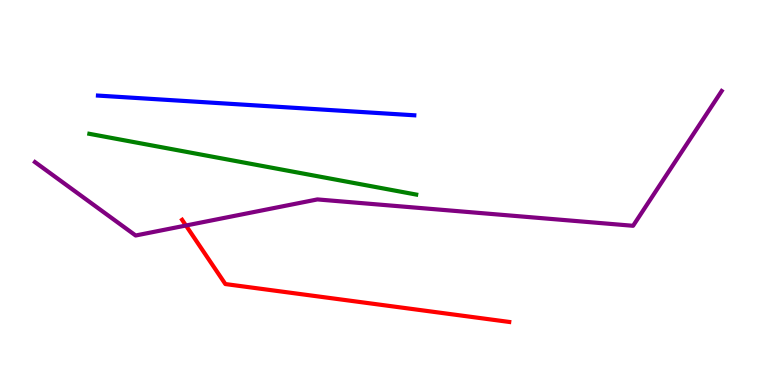[{'lines': ['blue', 'red'], 'intersections': []}, {'lines': ['green', 'red'], 'intersections': []}, {'lines': ['purple', 'red'], 'intersections': [{'x': 2.4, 'y': 4.14}]}, {'lines': ['blue', 'green'], 'intersections': []}, {'lines': ['blue', 'purple'], 'intersections': []}, {'lines': ['green', 'purple'], 'intersections': []}]